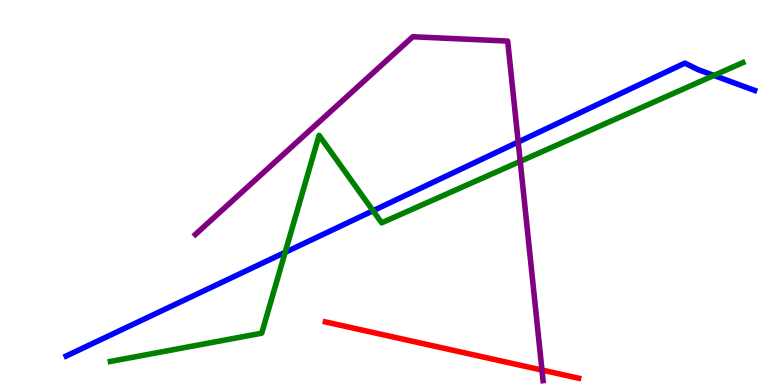[{'lines': ['blue', 'red'], 'intersections': []}, {'lines': ['green', 'red'], 'intersections': []}, {'lines': ['purple', 'red'], 'intersections': [{'x': 6.99, 'y': 0.388}]}, {'lines': ['blue', 'green'], 'intersections': [{'x': 3.68, 'y': 3.45}, {'x': 4.81, 'y': 4.53}, {'x': 9.21, 'y': 8.04}]}, {'lines': ['blue', 'purple'], 'intersections': [{'x': 6.69, 'y': 6.31}]}, {'lines': ['green', 'purple'], 'intersections': [{'x': 6.71, 'y': 5.81}]}]